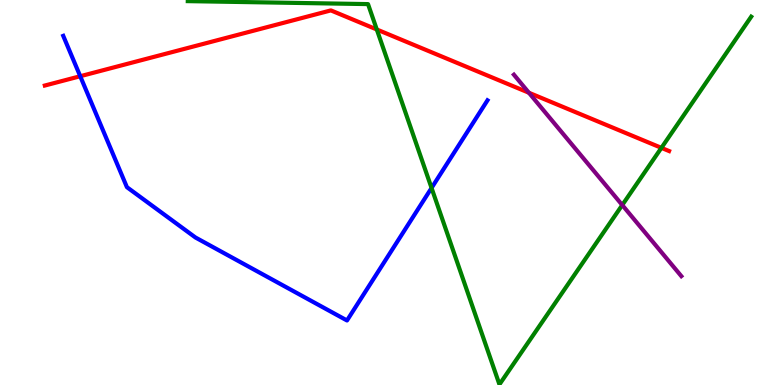[{'lines': ['blue', 'red'], 'intersections': [{'x': 1.04, 'y': 8.02}]}, {'lines': ['green', 'red'], 'intersections': [{'x': 4.86, 'y': 9.23}, {'x': 8.53, 'y': 6.16}]}, {'lines': ['purple', 'red'], 'intersections': [{'x': 6.82, 'y': 7.59}]}, {'lines': ['blue', 'green'], 'intersections': [{'x': 5.57, 'y': 5.12}]}, {'lines': ['blue', 'purple'], 'intersections': []}, {'lines': ['green', 'purple'], 'intersections': [{'x': 8.03, 'y': 4.67}]}]